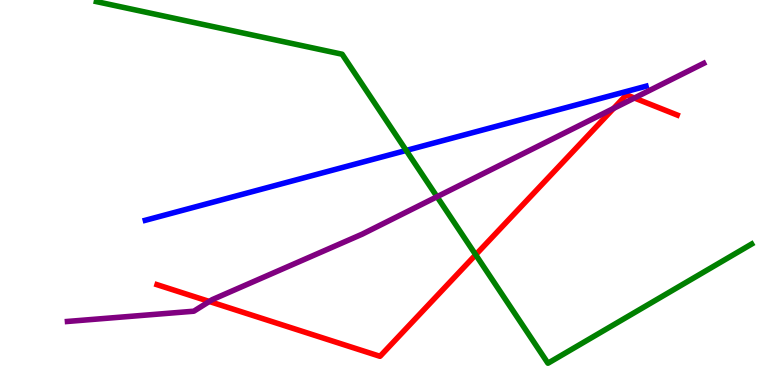[{'lines': ['blue', 'red'], 'intersections': []}, {'lines': ['green', 'red'], 'intersections': [{'x': 6.14, 'y': 3.38}]}, {'lines': ['purple', 'red'], 'intersections': [{'x': 2.7, 'y': 2.17}, {'x': 7.92, 'y': 7.18}, {'x': 8.19, 'y': 7.45}]}, {'lines': ['blue', 'green'], 'intersections': [{'x': 5.24, 'y': 6.09}]}, {'lines': ['blue', 'purple'], 'intersections': []}, {'lines': ['green', 'purple'], 'intersections': [{'x': 5.64, 'y': 4.89}]}]